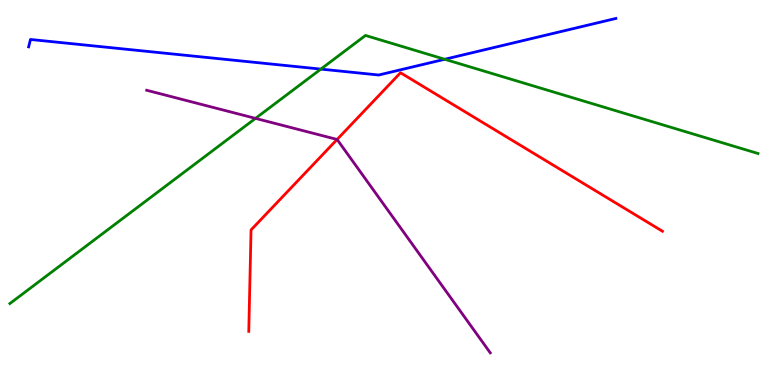[{'lines': ['blue', 'red'], 'intersections': []}, {'lines': ['green', 'red'], 'intersections': []}, {'lines': ['purple', 'red'], 'intersections': [{'x': 4.35, 'y': 6.38}]}, {'lines': ['blue', 'green'], 'intersections': [{'x': 4.14, 'y': 8.21}, {'x': 5.74, 'y': 8.46}]}, {'lines': ['blue', 'purple'], 'intersections': []}, {'lines': ['green', 'purple'], 'intersections': [{'x': 3.3, 'y': 6.93}]}]